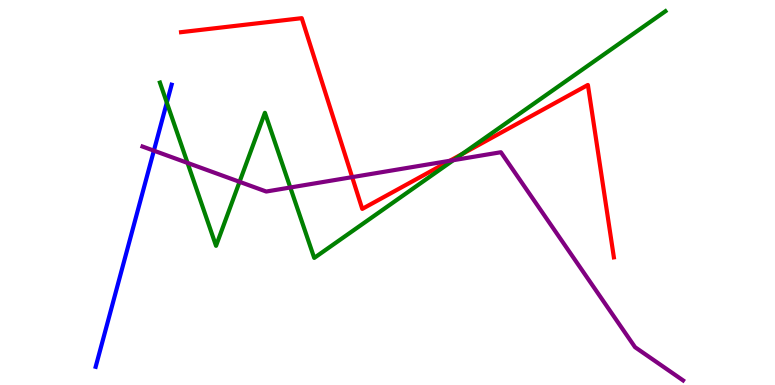[{'lines': ['blue', 'red'], 'intersections': []}, {'lines': ['green', 'red'], 'intersections': [{'x': 5.96, 'y': 6.0}]}, {'lines': ['purple', 'red'], 'intersections': [{'x': 4.54, 'y': 5.4}, {'x': 5.8, 'y': 5.82}]}, {'lines': ['blue', 'green'], 'intersections': [{'x': 2.15, 'y': 7.33}]}, {'lines': ['blue', 'purple'], 'intersections': [{'x': 1.99, 'y': 6.09}]}, {'lines': ['green', 'purple'], 'intersections': [{'x': 2.42, 'y': 5.77}, {'x': 3.09, 'y': 5.28}, {'x': 3.75, 'y': 5.13}, {'x': 5.85, 'y': 5.84}]}]